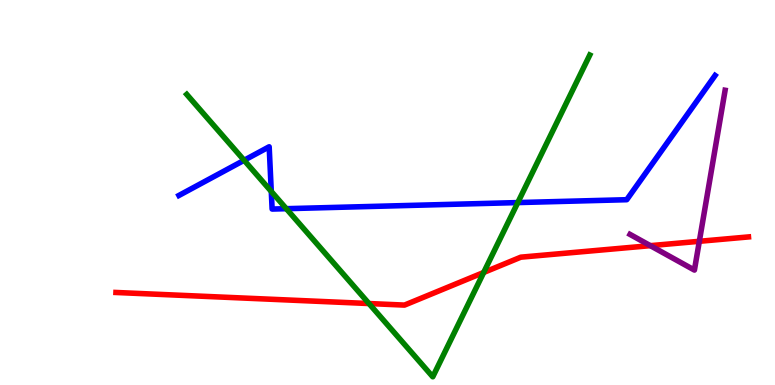[{'lines': ['blue', 'red'], 'intersections': []}, {'lines': ['green', 'red'], 'intersections': [{'x': 4.76, 'y': 2.12}, {'x': 6.24, 'y': 2.92}]}, {'lines': ['purple', 'red'], 'intersections': [{'x': 8.39, 'y': 3.62}, {'x': 9.02, 'y': 3.73}]}, {'lines': ['blue', 'green'], 'intersections': [{'x': 3.15, 'y': 5.84}, {'x': 3.5, 'y': 5.03}, {'x': 3.69, 'y': 4.58}, {'x': 6.68, 'y': 4.74}]}, {'lines': ['blue', 'purple'], 'intersections': []}, {'lines': ['green', 'purple'], 'intersections': []}]